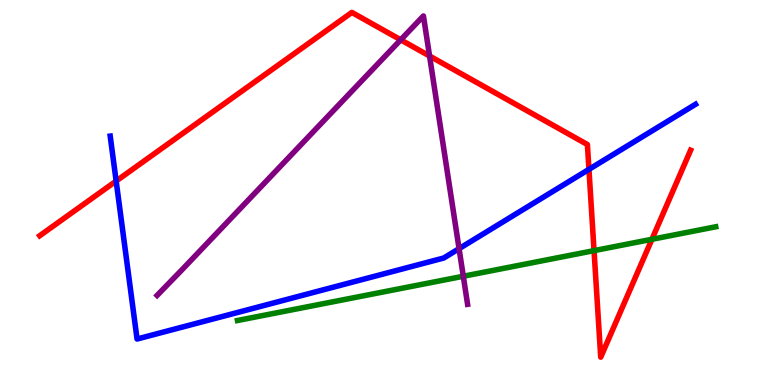[{'lines': ['blue', 'red'], 'intersections': [{'x': 1.5, 'y': 5.3}, {'x': 7.6, 'y': 5.6}]}, {'lines': ['green', 'red'], 'intersections': [{'x': 7.67, 'y': 3.49}, {'x': 8.41, 'y': 3.78}]}, {'lines': ['purple', 'red'], 'intersections': [{'x': 5.17, 'y': 8.97}, {'x': 5.54, 'y': 8.55}]}, {'lines': ['blue', 'green'], 'intersections': []}, {'lines': ['blue', 'purple'], 'intersections': [{'x': 5.92, 'y': 3.54}]}, {'lines': ['green', 'purple'], 'intersections': [{'x': 5.98, 'y': 2.82}]}]